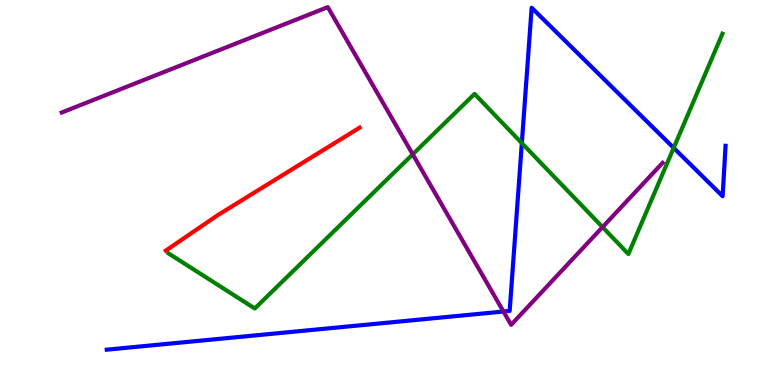[{'lines': ['blue', 'red'], 'intersections': []}, {'lines': ['green', 'red'], 'intersections': []}, {'lines': ['purple', 'red'], 'intersections': []}, {'lines': ['blue', 'green'], 'intersections': [{'x': 6.73, 'y': 6.28}, {'x': 8.69, 'y': 6.16}]}, {'lines': ['blue', 'purple'], 'intersections': [{'x': 6.5, 'y': 1.91}]}, {'lines': ['green', 'purple'], 'intersections': [{'x': 5.33, 'y': 5.99}, {'x': 7.77, 'y': 4.1}]}]